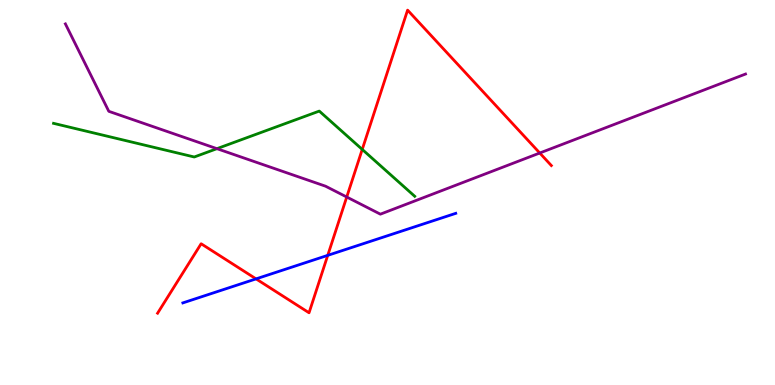[{'lines': ['blue', 'red'], 'intersections': [{'x': 3.3, 'y': 2.76}, {'x': 4.23, 'y': 3.37}]}, {'lines': ['green', 'red'], 'intersections': [{'x': 4.67, 'y': 6.12}]}, {'lines': ['purple', 'red'], 'intersections': [{'x': 4.47, 'y': 4.88}, {'x': 6.96, 'y': 6.03}]}, {'lines': ['blue', 'green'], 'intersections': []}, {'lines': ['blue', 'purple'], 'intersections': []}, {'lines': ['green', 'purple'], 'intersections': [{'x': 2.8, 'y': 6.14}]}]